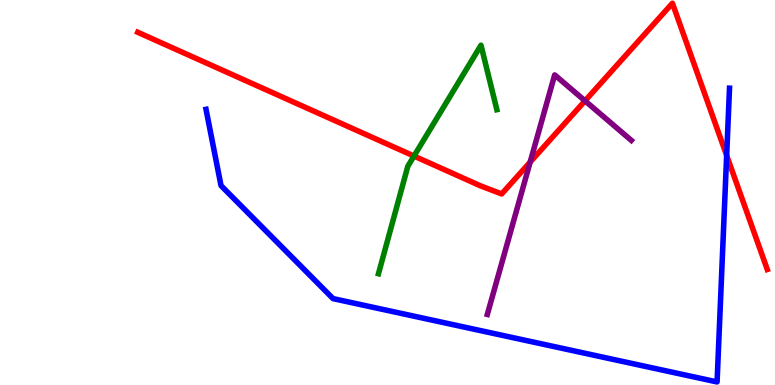[{'lines': ['blue', 'red'], 'intersections': [{'x': 9.38, 'y': 5.96}]}, {'lines': ['green', 'red'], 'intersections': [{'x': 5.34, 'y': 5.95}]}, {'lines': ['purple', 'red'], 'intersections': [{'x': 6.84, 'y': 5.79}, {'x': 7.55, 'y': 7.38}]}, {'lines': ['blue', 'green'], 'intersections': []}, {'lines': ['blue', 'purple'], 'intersections': []}, {'lines': ['green', 'purple'], 'intersections': []}]